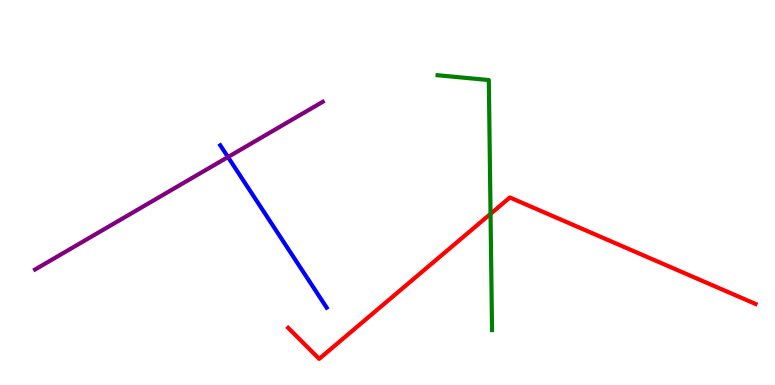[{'lines': ['blue', 'red'], 'intersections': []}, {'lines': ['green', 'red'], 'intersections': [{'x': 6.33, 'y': 4.45}]}, {'lines': ['purple', 'red'], 'intersections': []}, {'lines': ['blue', 'green'], 'intersections': []}, {'lines': ['blue', 'purple'], 'intersections': [{'x': 2.94, 'y': 5.92}]}, {'lines': ['green', 'purple'], 'intersections': []}]